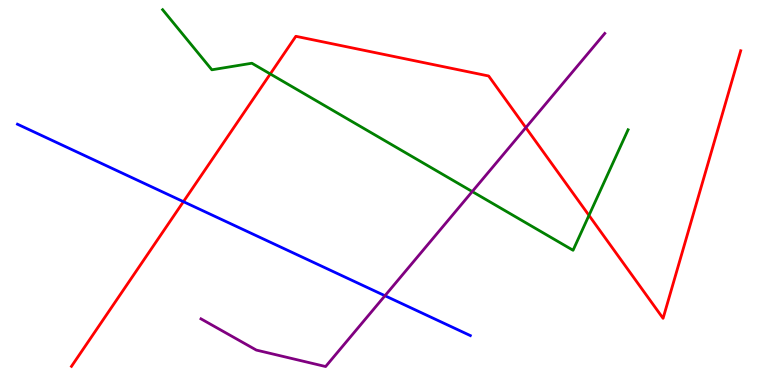[{'lines': ['blue', 'red'], 'intersections': [{'x': 2.37, 'y': 4.76}]}, {'lines': ['green', 'red'], 'intersections': [{'x': 3.49, 'y': 8.08}, {'x': 7.6, 'y': 4.41}]}, {'lines': ['purple', 'red'], 'intersections': [{'x': 6.78, 'y': 6.68}]}, {'lines': ['blue', 'green'], 'intersections': []}, {'lines': ['blue', 'purple'], 'intersections': [{'x': 4.97, 'y': 2.32}]}, {'lines': ['green', 'purple'], 'intersections': [{'x': 6.09, 'y': 5.02}]}]